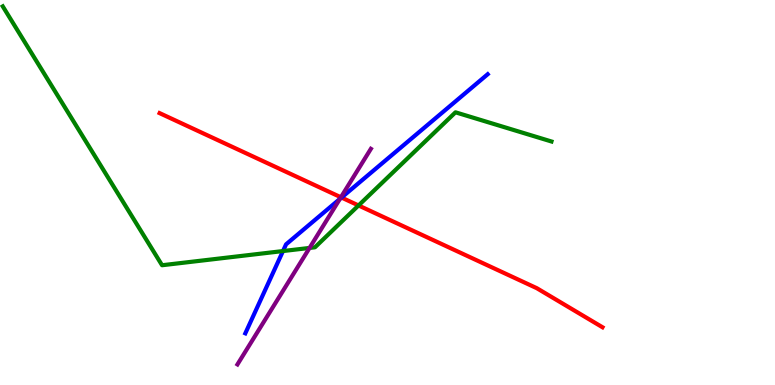[{'lines': ['blue', 'red'], 'intersections': [{'x': 4.41, 'y': 4.87}]}, {'lines': ['green', 'red'], 'intersections': [{'x': 4.63, 'y': 4.66}]}, {'lines': ['purple', 'red'], 'intersections': [{'x': 4.4, 'y': 4.88}]}, {'lines': ['blue', 'green'], 'intersections': [{'x': 3.65, 'y': 3.48}]}, {'lines': ['blue', 'purple'], 'intersections': [{'x': 4.39, 'y': 4.83}]}, {'lines': ['green', 'purple'], 'intersections': [{'x': 3.99, 'y': 3.56}]}]